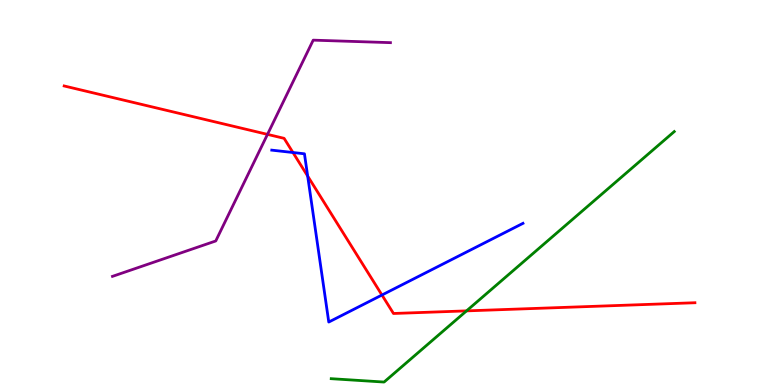[{'lines': ['blue', 'red'], 'intersections': [{'x': 3.78, 'y': 6.04}, {'x': 3.97, 'y': 5.43}, {'x': 4.93, 'y': 2.34}]}, {'lines': ['green', 'red'], 'intersections': [{'x': 6.02, 'y': 1.93}]}, {'lines': ['purple', 'red'], 'intersections': [{'x': 3.45, 'y': 6.51}]}, {'lines': ['blue', 'green'], 'intersections': []}, {'lines': ['blue', 'purple'], 'intersections': []}, {'lines': ['green', 'purple'], 'intersections': []}]